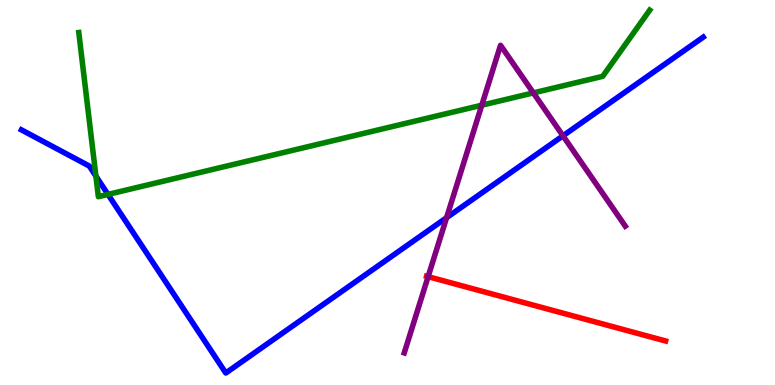[{'lines': ['blue', 'red'], 'intersections': []}, {'lines': ['green', 'red'], 'intersections': []}, {'lines': ['purple', 'red'], 'intersections': [{'x': 5.52, 'y': 2.81}]}, {'lines': ['blue', 'green'], 'intersections': [{'x': 1.24, 'y': 5.43}, {'x': 1.39, 'y': 4.95}]}, {'lines': ['blue', 'purple'], 'intersections': [{'x': 5.76, 'y': 4.35}, {'x': 7.26, 'y': 6.47}]}, {'lines': ['green', 'purple'], 'intersections': [{'x': 6.22, 'y': 7.27}, {'x': 6.88, 'y': 7.59}]}]